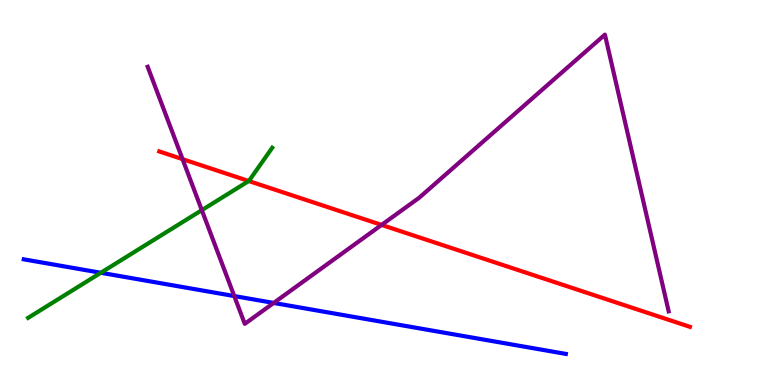[{'lines': ['blue', 'red'], 'intersections': []}, {'lines': ['green', 'red'], 'intersections': [{'x': 3.21, 'y': 5.3}]}, {'lines': ['purple', 'red'], 'intersections': [{'x': 2.36, 'y': 5.87}, {'x': 4.92, 'y': 4.16}]}, {'lines': ['blue', 'green'], 'intersections': [{'x': 1.3, 'y': 2.92}]}, {'lines': ['blue', 'purple'], 'intersections': [{'x': 3.02, 'y': 2.31}, {'x': 3.53, 'y': 2.13}]}, {'lines': ['green', 'purple'], 'intersections': [{'x': 2.6, 'y': 4.54}]}]